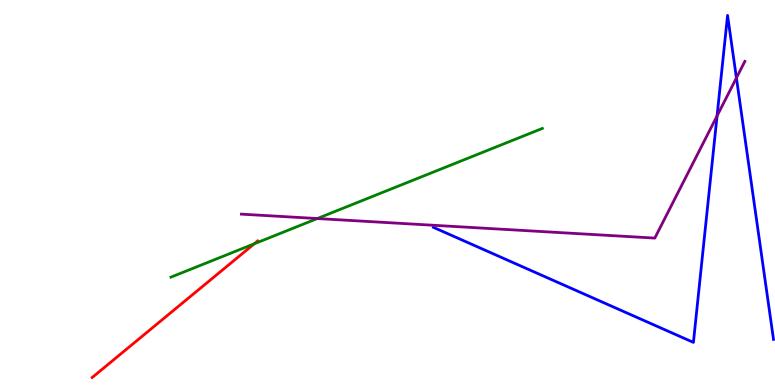[{'lines': ['blue', 'red'], 'intersections': []}, {'lines': ['green', 'red'], 'intersections': [{'x': 3.28, 'y': 3.67}]}, {'lines': ['purple', 'red'], 'intersections': []}, {'lines': ['blue', 'green'], 'intersections': []}, {'lines': ['blue', 'purple'], 'intersections': [{'x': 9.25, 'y': 6.99}, {'x': 9.5, 'y': 7.98}]}, {'lines': ['green', 'purple'], 'intersections': [{'x': 4.09, 'y': 4.32}]}]